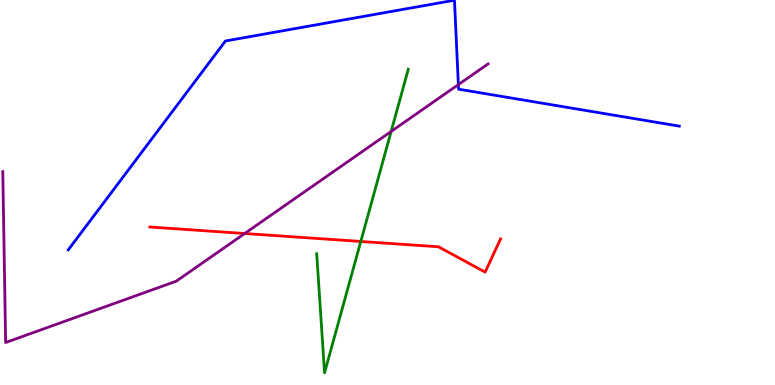[{'lines': ['blue', 'red'], 'intersections': []}, {'lines': ['green', 'red'], 'intersections': [{'x': 4.66, 'y': 3.73}]}, {'lines': ['purple', 'red'], 'intersections': [{'x': 3.16, 'y': 3.93}]}, {'lines': ['blue', 'green'], 'intersections': []}, {'lines': ['blue', 'purple'], 'intersections': [{'x': 5.91, 'y': 7.8}]}, {'lines': ['green', 'purple'], 'intersections': [{'x': 5.05, 'y': 6.59}]}]